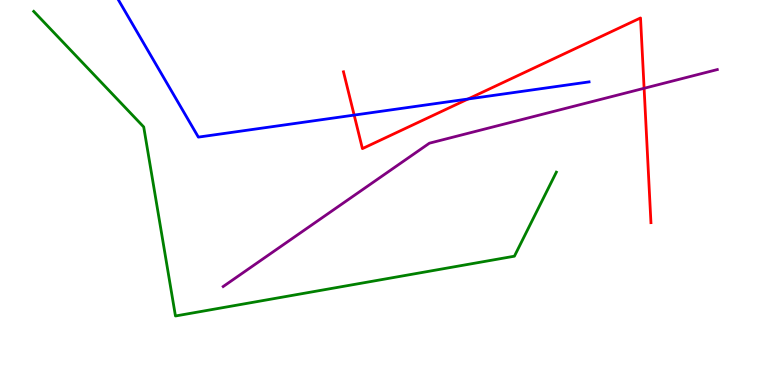[{'lines': ['blue', 'red'], 'intersections': [{'x': 4.57, 'y': 7.01}, {'x': 6.04, 'y': 7.43}]}, {'lines': ['green', 'red'], 'intersections': []}, {'lines': ['purple', 'red'], 'intersections': [{'x': 8.31, 'y': 7.71}]}, {'lines': ['blue', 'green'], 'intersections': []}, {'lines': ['blue', 'purple'], 'intersections': []}, {'lines': ['green', 'purple'], 'intersections': []}]